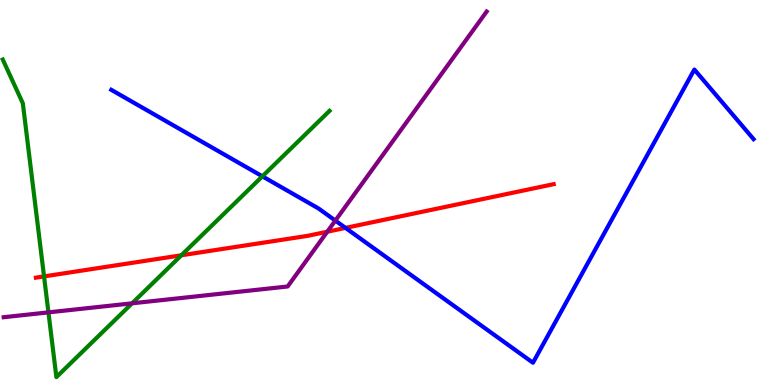[{'lines': ['blue', 'red'], 'intersections': [{'x': 4.46, 'y': 4.08}]}, {'lines': ['green', 'red'], 'intersections': [{'x': 0.568, 'y': 2.82}, {'x': 2.34, 'y': 3.37}]}, {'lines': ['purple', 'red'], 'intersections': [{'x': 4.22, 'y': 3.98}]}, {'lines': ['blue', 'green'], 'intersections': [{'x': 3.39, 'y': 5.42}]}, {'lines': ['blue', 'purple'], 'intersections': [{'x': 4.33, 'y': 4.27}]}, {'lines': ['green', 'purple'], 'intersections': [{'x': 0.625, 'y': 1.89}, {'x': 1.7, 'y': 2.12}]}]